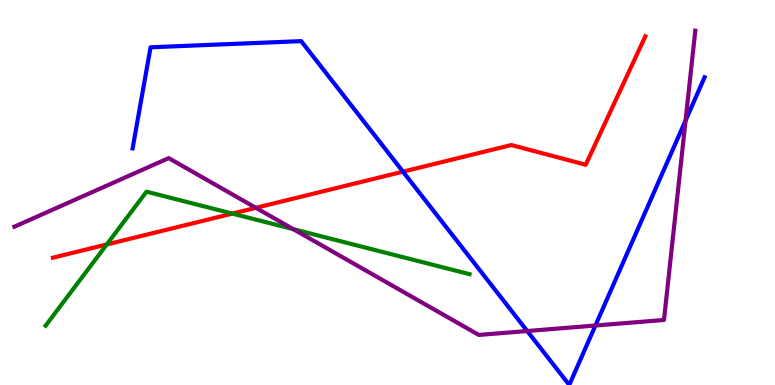[{'lines': ['blue', 'red'], 'intersections': [{'x': 5.2, 'y': 5.54}]}, {'lines': ['green', 'red'], 'intersections': [{'x': 1.38, 'y': 3.65}, {'x': 3.0, 'y': 4.45}]}, {'lines': ['purple', 'red'], 'intersections': [{'x': 3.3, 'y': 4.6}]}, {'lines': ['blue', 'green'], 'intersections': []}, {'lines': ['blue', 'purple'], 'intersections': [{'x': 6.8, 'y': 1.4}, {'x': 7.68, 'y': 1.54}, {'x': 8.85, 'y': 6.87}]}, {'lines': ['green', 'purple'], 'intersections': [{'x': 3.78, 'y': 4.05}]}]